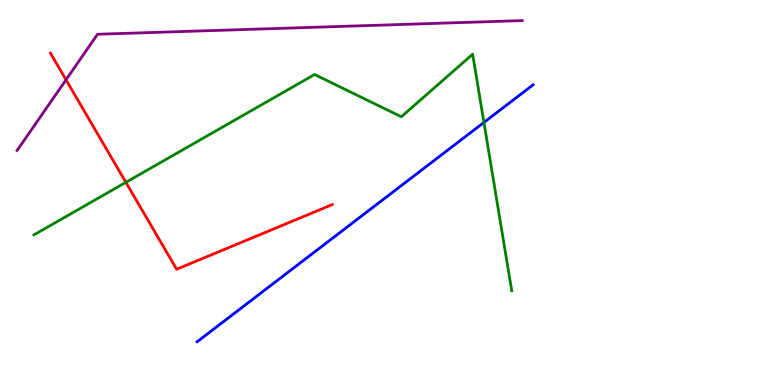[{'lines': ['blue', 'red'], 'intersections': []}, {'lines': ['green', 'red'], 'intersections': [{'x': 1.62, 'y': 5.26}]}, {'lines': ['purple', 'red'], 'intersections': [{'x': 0.852, 'y': 7.93}]}, {'lines': ['blue', 'green'], 'intersections': [{'x': 6.24, 'y': 6.82}]}, {'lines': ['blue', 'purple'], 'intersections': []}, {'lines': ['green', 'purple'], 'intersections': []}]